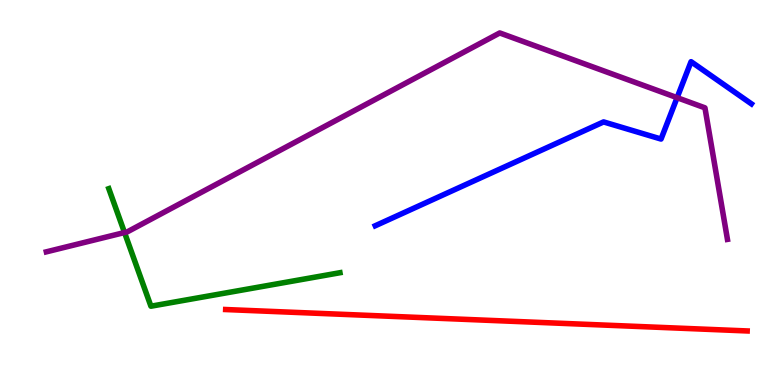[{'lines': ['blue', 'red'], 'intersections': []}, {'lines': ['green', 'red'], 'intersections': []}, {'lines': ['purple', 'red'], 'intersections': []}, {'lines': ['blue', 'green'], 'intersections': []}, {'lines': ['blue', 'purple'], 'intersections': [{'x': 8.74, 'y': 7.46}]}, {'lines': ['green', 'purple'], 'intersections': [{'x': 1.61, 'y': 3.96}]}]